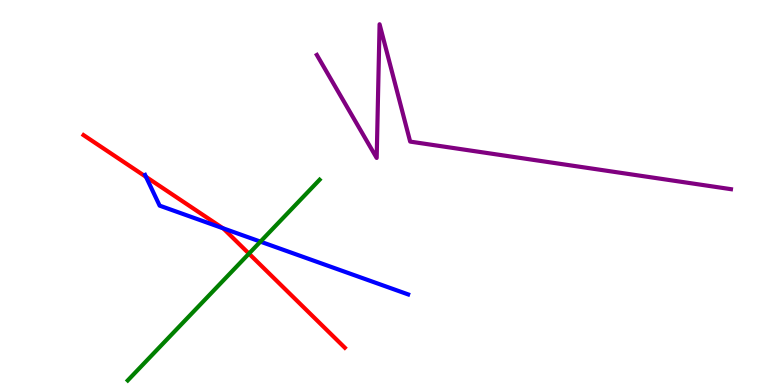[{'lines': ['blue', 'red'], 'intersections': [{'x': 1.88, 'y': 5.41}, {'x': 2.88, 'y': 4.07}]}, {'lines': ['green', 'red'], 'intersections': [{'x': 3.21, 'y': 3.41}]}, {'lines': ['purple', 'red'], 'intersections': []}, {'lines': ['blue', 'green'], 'intersections': [{'x': 3.36, 'y': 3.72}]}, {'lines': ['blue', 'purple'], 'intersections': []}, {'lines': ['green', 'purple'], 'intersections': []}]